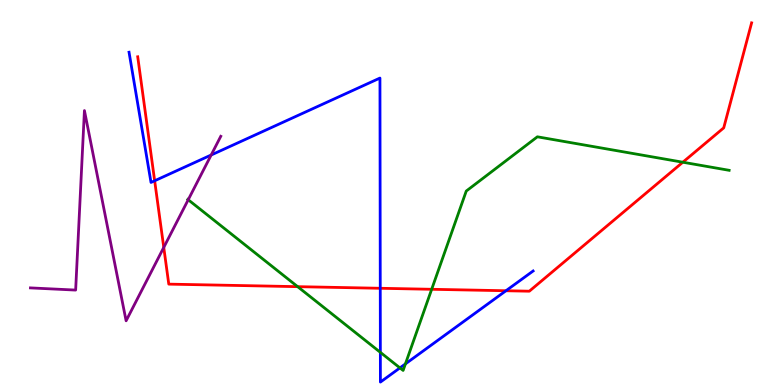[{'lines': ['blue', 'red'], 'intersections': [{'x': 2.0, 'y': 5.3}, {'x': 4.91, 'y': 2.51}, {'x': 6.53, 'y': 2.45}]}, {'lines': ['green', 'red'], 'intersections': [{'x': 3.84, 'y': 2.55}, {'x': 5.57, 'y': 2.49}, {'x': 8.81, 'y': 5.79}]}, {'lines': ['purple', 'red'], 'intersections': [{'x': 2.11, 'y': 3.57}]}, {'lines': ['blue', 'green'], 'intersections': [{'x': 4.91, 'y': 0.848}, {'x': 5.16, 'y': 0.444}, {'x': 5.23, 'y': 0.548}]}, {'lines': ['blue', 'purple'], 'intersections': [{'x': 2.72, 'y': 5.97}]}, {'lines': ['green', 'purple'], 'intersections': [{'x': 2.43, 'y': 4.81}]}]